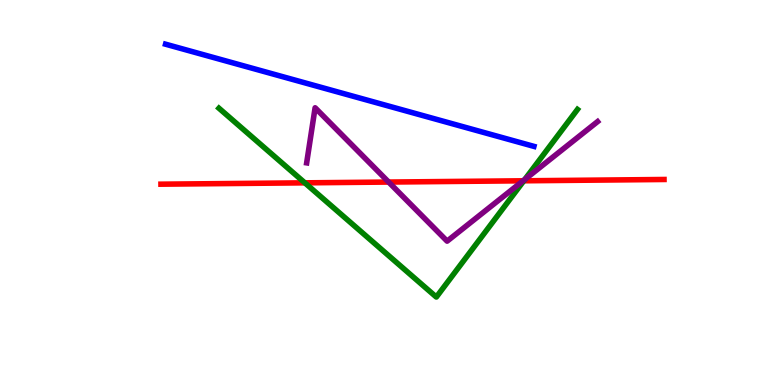[{'lines': ['blue', 'red'], 'intersections': []}, {'lines': ['green', 'red'], 'intersections': [{'x': 3.93, 'y': 5.25}, {'x': 6.76, 'y': 5.3}]}, {'lines': ['purple', 'red'], 'intersections': [{'x': 5.01, 'y': 5.27}, {'x': 6.75, 'y': 5.3}]}, {'lines': ['blue', 'green'], 'intersections': []}, {'lines': ['blue', 'purple'], 'intersections': []}, {'lines': ['green', 'purple'], 'intersections': [{'x': 6.77, 'y': 5.34}]}]